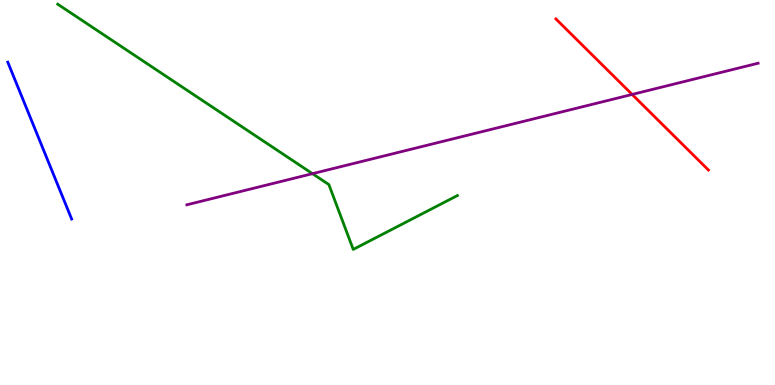[{'lines': ['blue', 'red'], 'intersections': []}, {'lines': ['green', 'red'], 'intersections': []}, {'lines': ['purple', 'red'], 'intersections': [{'x': 8.16, 'y': 7.55}]}, {'lines': ['blue', 'green'], 'intersections': []}, {'lines': ['blue', 'purple'], 'intersections': []}, {'lines': ['green', 'purple'], 'intersections': [{'x': 4.03, 'y': 5.49}]}]